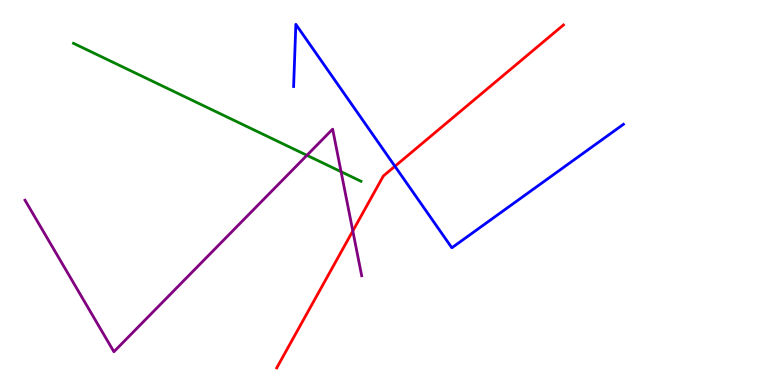[{'lines': ['blue', 'red'], 'intersections': [{'x': 5.1, 'y': 5.68}]}, {'lines': ['green', 'red'], 'intersections': []}, {'lines': ['purple', 'red'], 'intersections': [{'x': 4.55, 'y': 4.0}]}, {'lines': ['blue', 'green'], 'intersections': []}, {'lines': ['blue', 'purple'], 'intersections': []}, {'lines': ['green', 'purple'], 'intersections': [{'x': 3.96, 'y': 5.97}, {'x': 4.4, 'y': 5.54}]}]